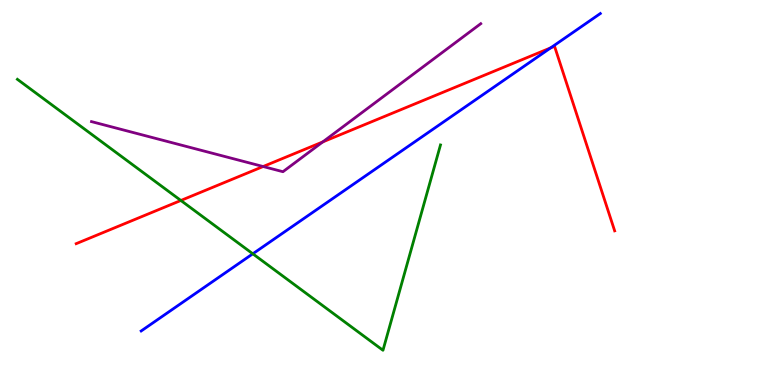[{'lines': ['blue', 'red'], 'intersections': [{'x': 7.11, 'y': 8.76}]}, {'lines': ['green', 'red'], 'intersections': [{'x': 2.33, 'y': 4.79}]}, {'lines': ['purple', 'red'], 'intersections': [{'x': 3.4, 'y': 5.67}, {'x': 4.16, 'y': 6.31}]}, {'lines': ['blue', 'green'], 'intersections': [{'x': 3.26, 'y': 3.41}]}, {'lines': ['blue', 'purple'], 'intersections': []}, {'lines': ['green', 'purple'], 'intersections': []}]